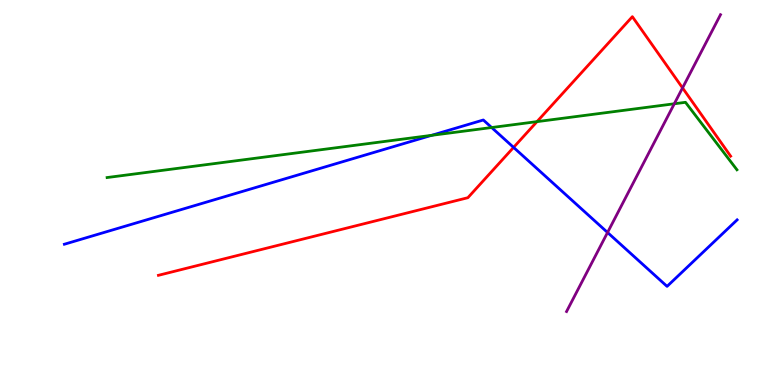[{'lines': ['blue', 'red'], 'intersections': [{'x': 6.63, 'y': 6.17}]}, {'lines': ['green', 'red'], 'intersections': [{'x': 6.93, 'y': 6.84}]}, {'lines': ['purple', 'red'], 'intersections': [{'x': 8.81, 'y': 7.72}]}, {'lines': ['blue', 'green'], 'intersections': [{'x': 5.57, 'y': 6.48}, {'x': 6.34, 'y': 6.69}]}, {'lines': ['blue', 'purple'], 'intersections': [{'x': 7.84, 'y': 3.96}]}, {'lines': ['green', 'purple'], 'intersections': [{'x': 8.7, 'y': 7.3}]}]